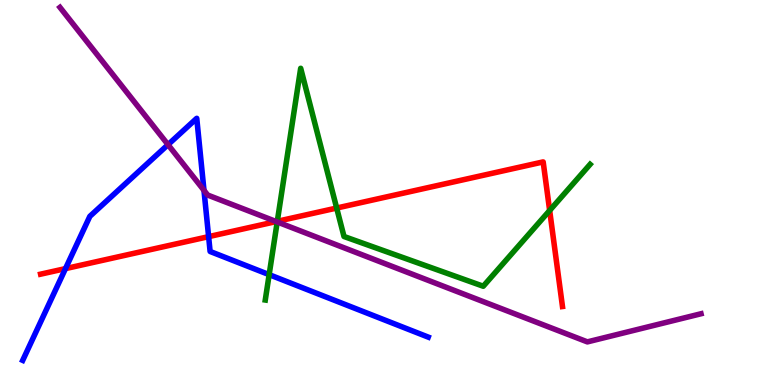[{'lines': ['blue', 'red'], 'intersections': [{'x': 0.845, 'y': 3.02}, {'x': 2.69, 'y': 3.85}]}, {'lines': ['green', 'red'], 'intersections': [{'x': 3.58, 'y': 4.25}, {'x': 4.34, 'y': 4.6}, {'x': 7.09, 'y': 4.53}]}, {'lines': ['purple', 'red'], 'intersections': [{'x': 3.56, 'y': 4.25}]}, {'lines': ['blue', 'green'], 'intersections': [{'x': 3.47, 'y': 2.87}]}, {'lines': ['blue', 'purple'], 'intersections': [{'x': 2.17, 'y': 6.24}, {'x': 2.63, 'y': 5.06}]}, {'lines': ['green', 'purple'], 'intersections': [{'x': 3.58, 'y': 4.24}]}]